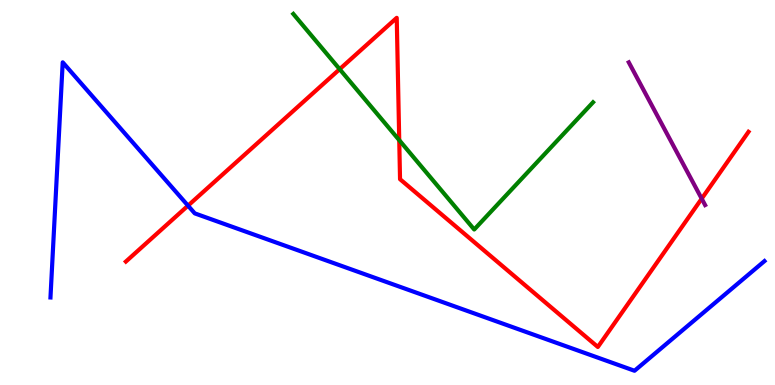[{'lines': ['blue', 'red'], 'intersections': [{'x': 2.43, 'y': 4.66}]}, {'lines': ['green', 'red'], 'intersections': [{'x': 4.38, 'y': 8.2}, {'x': 5.15, 'y': 6.36}]}, {'lines': ['purple', 'red'], 'intersections': [{'x': 9.05, 'y': 4.84}]}, {'lines': ['blue', 'green'], 'intersections': []}, {'lines': ['blue', 'purple'], 'intersections': []}, {'lines': ['green', 'purple'], 'intersections': []}]